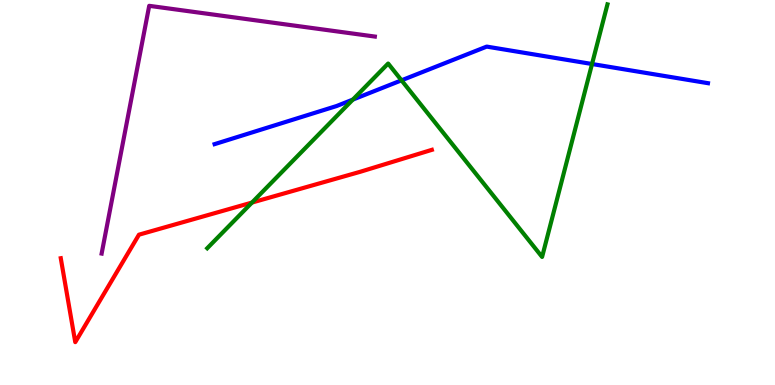[{'lines': ['blue', 'red'], 'intersections': []}, {'lines': ['green', 'red'], 'intersections': [{'x': 3.25, 'y': 4.74}]}, {'lines': ['purple', 'red'], 'intersections': []}, {'lines': ['blue', 'green'], 'intersections': [{'x': 4.55, 'y': 7.41}, {'x': 5.18, 'y': 7.91}, {'x': 7.64, 'y': 8.34}]}, {'lines': ['blue', 'purple'], 'intersections': []}, {'lines': ['green', 'purple'], 'intersections': []}]